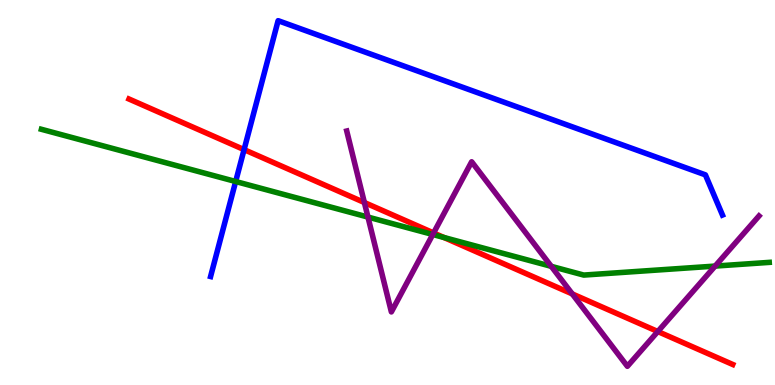[{'lines': ['blue', 'red'], 'intersections': [{'x': 3.15, 'y': 6.11}]}, {'lines': ['green', 'red'], 'intersections': [{'x': 5.73, 'y': 3.83}]}, {'lines': ['purple', 'red'], 'intersections': [{'x': 4.7, 'y': 4.74}, {'x': 5.59, 'y': 3.95}, {'x': 7.38, 'y': 2.37}, {'x': 8.49, 'y': 1.39}]}, {'lines': ['blue', 'green'], 'intersections': [{'x': 3.04, 'y': 5.29}]}, {'lines': ['blue', 'purple'], 'intersections': []}, {'lines': ['green', 'purple'], 'intersections': [{'x': 4.75, 'y': 4.36}, {'x': 5.58, 'y': 3.91}, {'x': 7.11, 'y': 3.08}, {'x': 9.23, 'y': 3.09}]}]